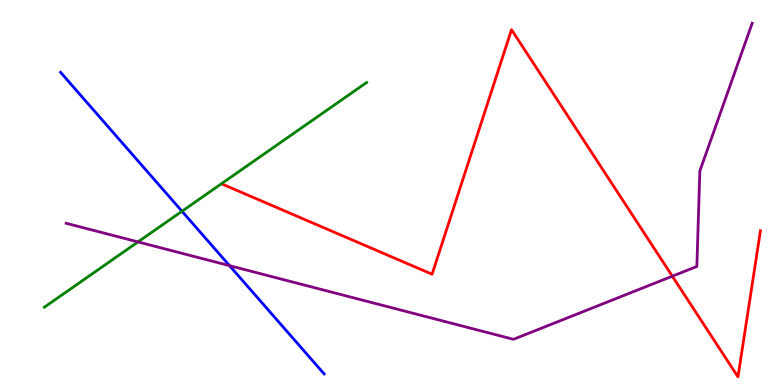[{'lines': ['blue', 'red'], 'intersections': []}, {'lines': ['green', 'red'], 'intersections': []}, {'lines': ['purple', 'red'], 'intersections': [{'x': 8.68, 'y': 2.83}]}, {'lines': ['blue', 'green'], 'intersections': [{'x': 2.35, 'y': 4.51}]}, {'lines': ['blue', 'purple'], 'intersections': [{'x': 2.96, 'y': 3.1}]}, {'lines': ['green', 'purple'], 'intersections': [{'x': 1.78, 'y': 3.72}]}]